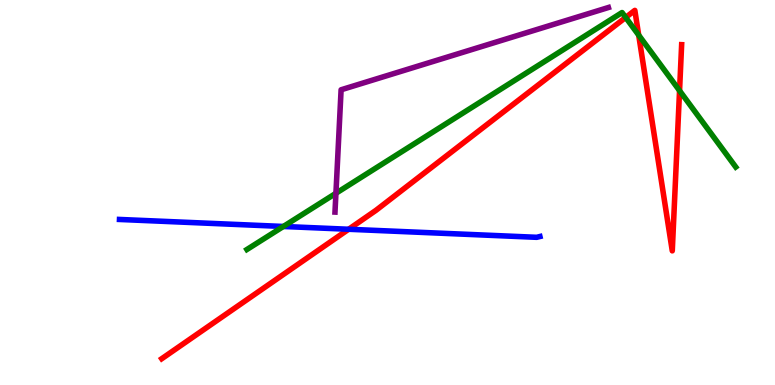[{'lines': ['blue', 'red'], 'intersections': [{'x': 4.5, 'y': 4.05}]}, {'lines': ['green', 'red'], 'intersections': [{'x': 8.07, 'y': 9.55}, {'x': 8.24, 'y': 9.09}, {'x': 8.77, 'y': 7.65}]}, {'lines': ['purple', 'red'], 'intersections': []}, {'lines': ['blue', 'green'], 'intersections': [{'x': 3.66, 'y': 4.12}]}, {'lines': ['blue', 'purple'], 'intersections': []}, {'lines': ['green', 'purple'], 'intersections': [{'x': 4.33, 'y': 4.98}]}]